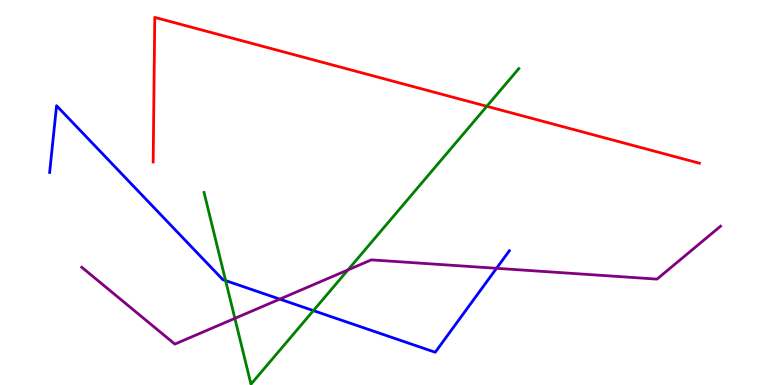[{'lines': ['blue', 'red'], 'intersections': []}, {'lines': ['green', 'red'], 'intersections': [{'x': 6.28, 'y': 7.24}]}, {'lines': ['purple', 'red'], 'intersections': []}, {'lines': ['blue', 'green'], 'intersections': [{'x': 2.91, 'y': 2.71}, {'x': 4.04, 'y': 1.93}]}, {'lines': ['blue', 'purple'], 'intersections': [{'x': 3.61, 'y': 2.23}, {'x': 6.41, 'y': 3.03}]}, {'lines': ['green', 'purple'], 'intersections': [{'x': 3.03, 'y': 1.73}, {'x': 4.49, 'y': 2.99}]}]